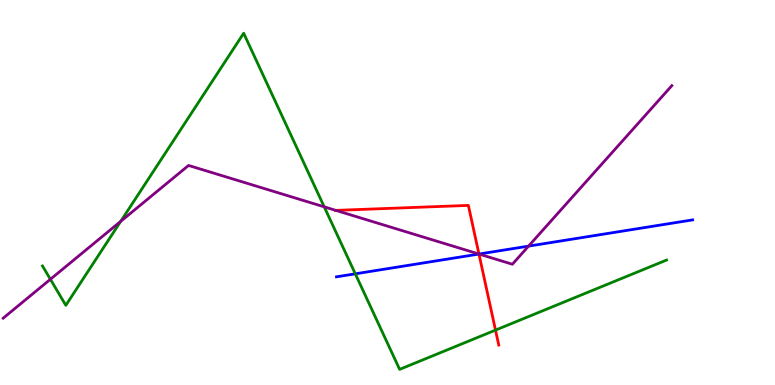[{'lines': ['blue', 'red'], 'intersections': [{'x': 6.18, 'y': 3.4}]}, {'lines': ['green', 'red'], 'intersections': [{'x': 6.39, 'y': 1.43}]}, {'lines': ['purple', 'red'], 'intersections': [{'x': 4.33, 'y': 4.54}, {'x': 6.18, 'y': 3.4}]}, {'lines': ['blue', 'green'], 'intersections': [{'x': 4.58, 'y': 2.89}]}, {'lines': ['blue', 'purple'], 'intersections': [{'x': 6.18, 'y': 3.4}, {'x': 6.82, 'y': 3.61}]}, {'lines': ['green', 'purple'], 'intersections': [{'x': 0.65, 'y': 2.75}, {'x': 1.56, 'y': 4.25}, {'x': 4.18, 'y': 4.63}]}]